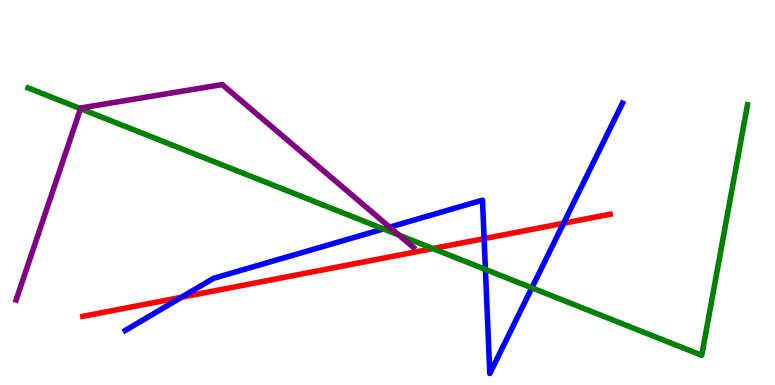[{'lines': ['blue', 'red'], 'intersections': [{'x': 2.34, 'y': 2.28}, {'x': 6.25, 'y': 3.8}, {'x': 7.27, 'y': 4.2}]}, {'lines': ['green', 'red'], 'intersections': [{'x': 5.59, 'y': 3.54}]}, {'lines': ['purple', 'red'], 'intersections': []}, {'lines': ['blue', 'green'], 'intersections': [{'x': 4.95, 'y': 4.05}, {'x': 6.26, 'y': 3.0}, {'x': 6.86, 'y': 2.52}]}, {'lines': ['blue', 'purple'], 'intersections': [{'x': 5.03, 'y': 4.1}]}, {'lines': ['green', 'purple'], 'intersections': [{'x': 1.04, 'y': 7.18}, {'x': 5.15, 'y': 3.89}]}]